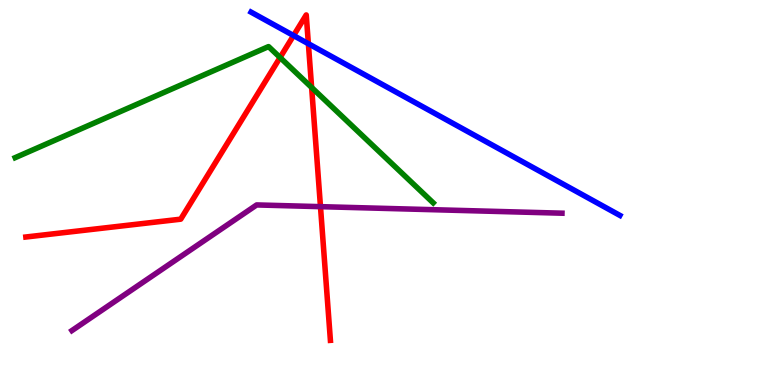[{'lines': ['blue', 'red'], 'intersections': [{'x': 3.79, 'y': 9.08}, {'x': 3.98, 'y': 8.86}]}, {'lines': ['green', 'red'], 'intersections': [{'x': 3.61, 'y': 8.51}, {'x': 4.02, 'y': 7.73}]}, {'lines': ['purple', 'red'], 'intersections': [{'x': 4.14, 'y': 4.63}]}, {'lines': ['blue', 'green'], 'intersections': []}, {'lines': ['blue', 'purple'], 'intersections': []}, {'lines': ['green', 'purple'], 'intersections': []}]